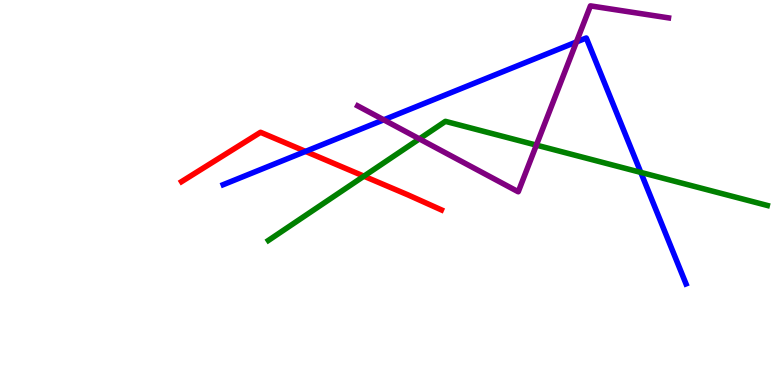[{'lines': ['blue', 'red'], 'intersections': [{'x': 3.94, 'y': 6.07}]}, {'lines': ['green', 'red'], 'intersections': [{'x': 4.7, 'y': 5.42}]}, {'lines': ['purple', 'red'], 'intersections': []}, {'lines': ['blue', 'green'], 'intersections': [{'x': 8.27, 'y': 5.52}]}, {'lines': ['blue', 'purple'], 'intersections': [{'x': 4.95, 'y': 6.89}, {'x': 7.44, 'y': 8.91}]}, {'lines': ['green', 'purple'], 'intersections': [{'x': 5.41, 'y': 6.39}, {'x': 6.92, 'y': 6.23}]}]